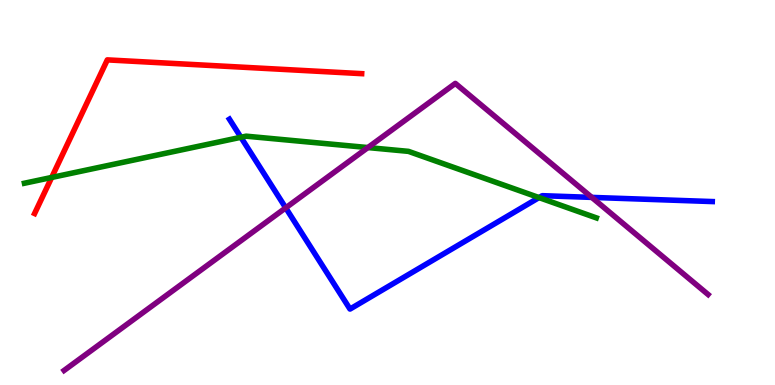[{'lines': ['blue', 'red'], 'intersections': []}, {'lines': ['green', 'red'], 'intersections': [{'x': 0.667, 'y': 5.39}]}, {'lines': ['purple', 'red'], 'intersections': []}, {'lines': ['blue', 'green'], 'intersections': [{'x': 3.11, 'y': 6.43}, {'x': 6.96, 'y': 4.87}]}, {'lines': ['blue', 'purple'], 'intersections': [{'x': 3.69, 'y': 4.6}, {'x': 7.64, 'y': 4.87}]}, {'lines': ['green', 'purple'], 'intersections': [{'x': 4.75, 'y': 6.17}]}]